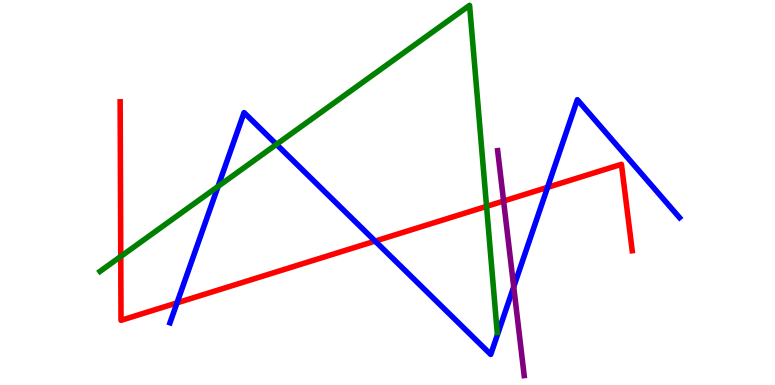[{'lines': ['blue', 'red'], 'intersections': [{'x': 2.28, 'y': 2.13}, {'x': 4.84, 'y': 3.74}, {'x': 7.07, 'y': 5.13}]}, {'lines': ['green', 'red'], 'intersections': [{'x': 1.56, 'y': 3.34}, {'x': 6.28, 'y': 4.64}]}, {'lines': ['purple', 'red'], 'intersections': [{'x': 6.5, 'y': 4.78}]}, {'lines': ['blue', 'green'], 'intersections': [{'x': 2.81, 'y': 5.16}, {'x': 3.57, 'y': 6.25}]}, {'lines': ['blue', 'purple'], 'intersections': [{'x': 6.63, 'y': 2.55}]}, {'lines': ['green', 'purple'], 'intersections': []}]